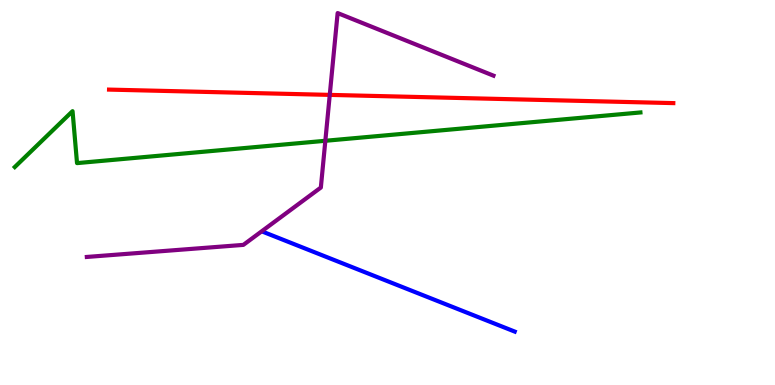[{'lines': ['blue', 'red'], 'intersections': []}, {'lines': ['green', 'red'], 'intersections': []}, {'lines': ['purple', 'red'], 'intersections': [{'x': 4.25, 'y': 7.54}]}, {'lines': ['blue', 'green'], 'intersections': []}, {'lines': ['blue', 'purple'], 'intersections': []}, {'lines': ['green', 'purple'], 'intersections': [{'x': 4.2, 'y': 6.34}]}]